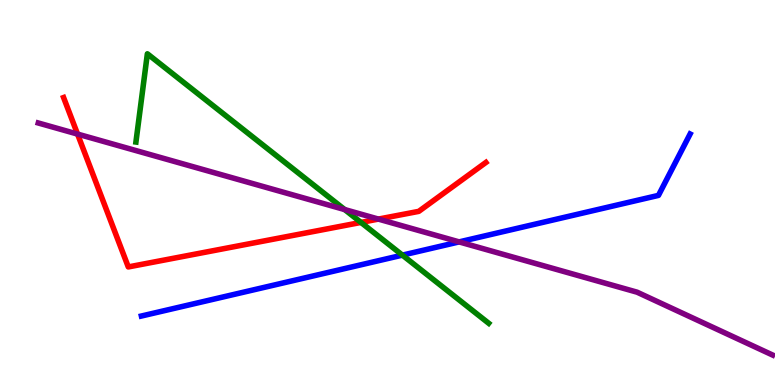[{'lines': ['blue', 'red'], 'intersections': []}, {'lines': ['green', 'red'], 'intersections': [{'x': 4.66, 'y': 4.22}]}, {'lines': ['purple', 'red'], 'intersections': [{'x': 1.0, 'y': 6.52}, {'x': 4.88, 'y': 4.31}]}, {'lines': ['blue', 'green'], 'intersections': [{'x': 5.19, 'y': 3.37}]}, {'lines': ['blue', 'purple'], 'intersections': [{'x': 5.92, 'y': 3.72}]}, {'lines': ['green', 'purple'], 'intersections': [{'x': 4.45, 'y': 4.56}]}]